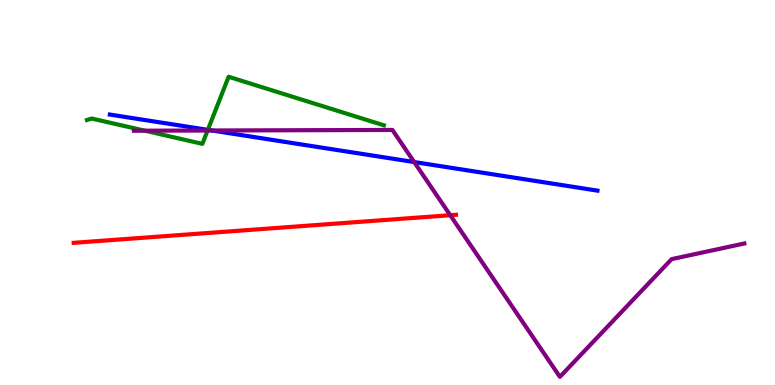[{'lines': ['blue', 'red'], 'intersections': []}, {'lines': ['green', 'red'], 'intersections': []}, {'lines': ['purple', 'red'], 'intersections': [{'x': 5.81, 'y': 4.41}]}, {'lines': ['blue', 'green'], 'intersections': [{'x': 2.68, 'y': 6.63}]}, {'lines': ['blue', 'purple'], 'intersections': [{'x': 2.73, 'y': 6.61}, {'x': 5.34, 'y': 5.79}]}, {'lines': ['green', 'purple'], 'intersections': [{'x': 1.87, 'y': 6.61}, {'x': 2.68, 'y': 6.61}]}]